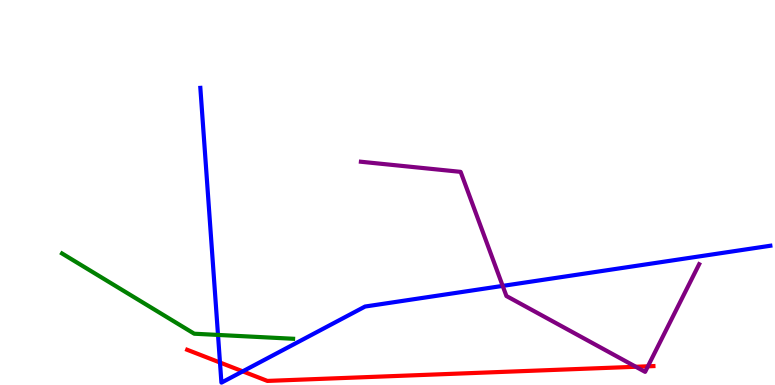[{'lines': ['blue', 'red'], 'intersections': [{'x': 2.84, 'y': 0.584}, {'x': 3.13, 'y': 0.355}]}, {'lines': ['green', 'red'], 'intersections': []}, {'lines': ['purple', 'red'], 'intersections': [{'x': 8.2, 'y': 0.474}, {'x': 8.36, 'y': 0.486}]}, {'lines': ['blue', 'green'], 'intersections': [{'x': 2.81, 'y': 1.3}]}, {'lines': ['blue', 'purple'], 'intersections': [{'x': 6.49, 'y': 2.57}]}, {'lines': ['green', 'purple'], 'intersections': []}]